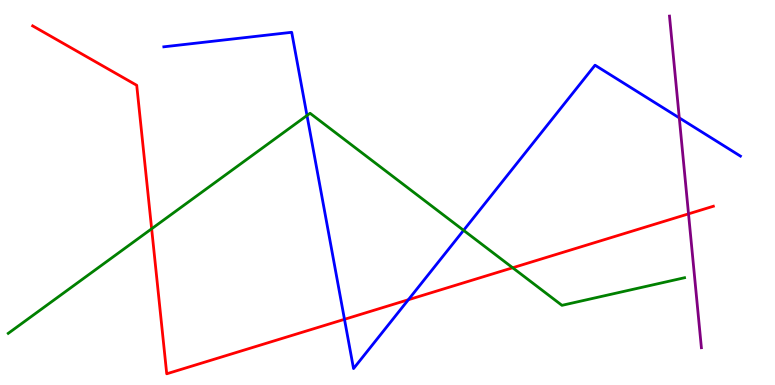[{'lines': ['blue', 'red'], 'intersections': [{'x': 4.44, 'y': 1.71}, {'x': 5.27, 'y': 2.21}]}, {'lines': ['green', 'red'], 'intersections': [{'x': 1.96, 'y': 4.06}, {'x': 6.62, 'y': 3.05}]}, {'lines': ['purple', 'red'], 'intersections': [{'x': 8.88, 'y': 4.45}]}, {'lines': ['blue', 'green'], 'intersections': [{'x': 3.96, 'y': 7.0}, {'x': 5.98, 'y': 4.02}]}, {'lines': ['blue', 'purple'], 'intersections': [{'x': 8.76, 'y': 6.94}]}, {'lines': ['green', 'purple'], 'intersections': []}]